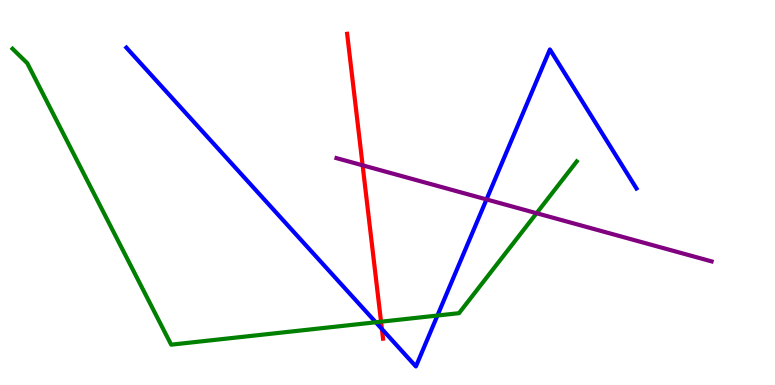[{'lines': ['blue', 'red'], 'intersections': [{'x': 4.93, 'y': 1.45}]}, {'lines': ['green', 'red'], 'intersections': [{'x': 4.92, 'y': 1.64}]}, {'lines': ['purple', 'red'], 'intersections': [{'x': 4.68, 'y': 5.71}]}, {'lines': ['blue', 'green'], 'intersections': [{'x': 4.85, 'y': 1.63}, {'x': 5.64, 'y': 1.8}]}, {'lines': ['blue', 'purple'], 'intersections': [{'x': 6.28, 'y': 4.82}]}, {'lines': ['green', 'purple'], 'intersections': [{'x': 6.92, 'y': 4.46}]}]